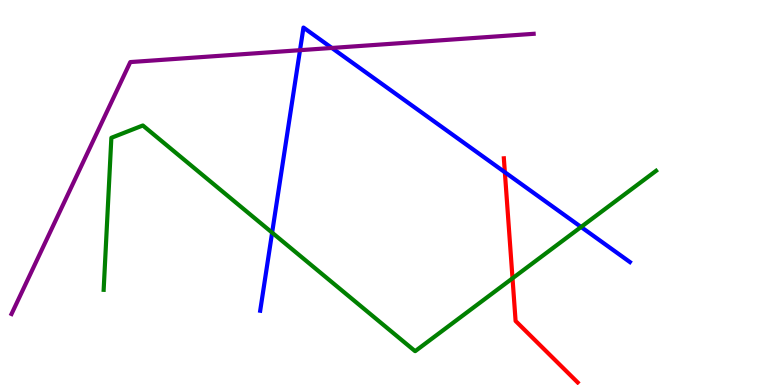[{'lines': ['blue', 'red'], 'intersections': [{'x': 6.51, 'y': 5.53}]}, {'lines': ['green', 'red'], 'intersections': [{'x': 6.61, 'y': 2.77}]}, {'lines': ['purple', 'red'], 'intersections': []}, {'lines': ['blue', 'green'], 'intersections': [{'x': 3.51, 'y': 3.96}, {'x': 7.5, 'y': 4.1}]}, {'lines': ['blue', 'purple'], 'intersections': [{'x': 3.87, 'y': 8.7}, {'x': 4.28, 'y': 8.75}]}, {'lines': ['green', 'purple'], 'intersections': []}]